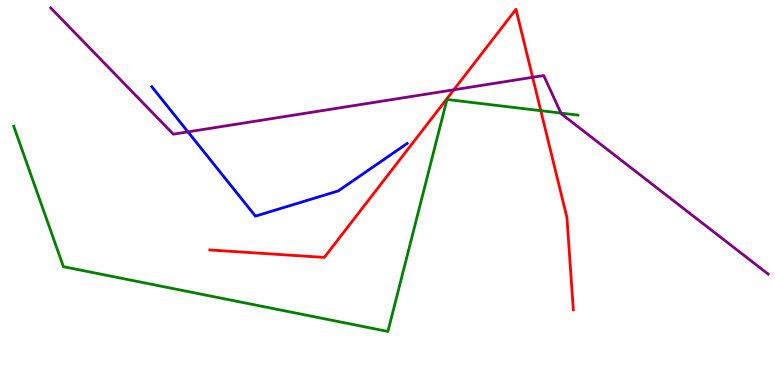[{'lines': ['blue', 'red'], 'intersections': []}, {'lines': ['green', 'red'], 'intersections': [{'x': 6.98, 'y': 7.13}]}, {'lines': ['purple', 'red'], 'intersections': [{'x': 5.86, 'y': 7.67}, {'x': 6.87, 'y': 7.99}]}, {'lines': ['blue', 'green'], 'intersections': []}, {'lines': ['blue', 'purple'], 'intersections': [{'x': 2.43, 'y': 6.57}]}, {'lines': ['green', 'purple'], 'intersections': [{'x': 7.24, 'y': 7.06}]}]